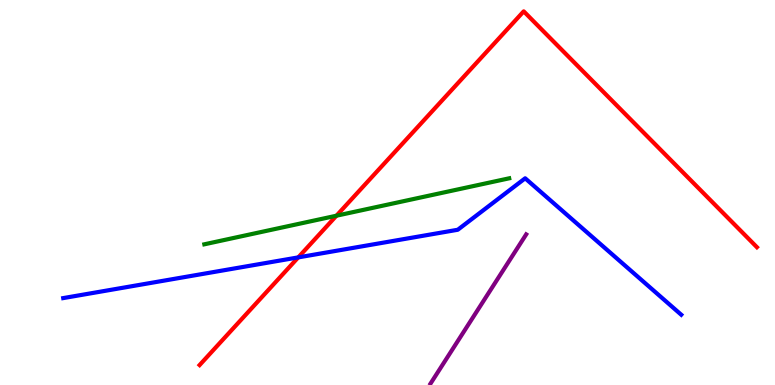[{'lines': ['blue', 'red'], 'intersections': [{'x': 3.85, 'y': 3.31}]}, {'lines': ['green', 'red'], 'intersections': [{'x': 4.34, 'y': 4.4}]}, {'lines': ['purple', 'red'], 'intersections': []}, {'lines': ['blue', 'green'], 'intersections': []}, {'lines': ['blue', 'purple'], 'intersections': []}, {'lines': ['green', 'purple'], 'intersections': []}]